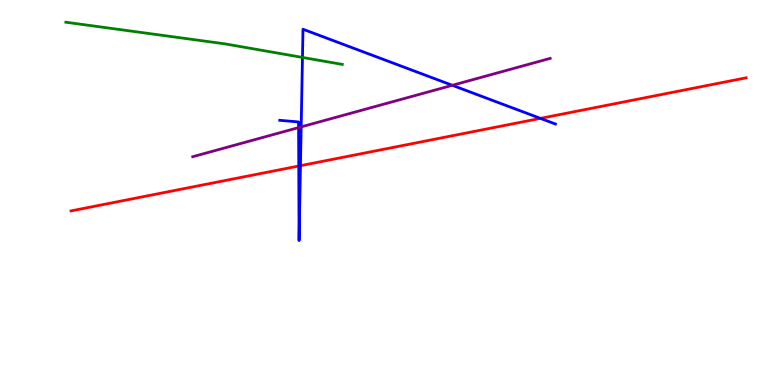[{'lines': ['blue', 'red'], 'intersections': [{'x': 3.85, 'y': 5.69}, {'x': 3.88, 'y': 5.7}, {'x': 6.97, 'y': 6.93}]}, {'lines': ['green', 'red'], 'intersections': []}, {'lines': ['purple', 'red'], 'intersections': []}, {'lines': ['blue', 'green'], 'intersections': [{'x': 3.9, 'y': 8.51}]}, {'lines': ['blue', 'purple'], 'intersections': [{'x': 3.85, 'y': 6.69}, {'x': 3.89, 'y': 6.7}, {'x': 5.84, 'y': 7.78}]}, {'lines': ['green', 'purple'], 'intersections': []}]